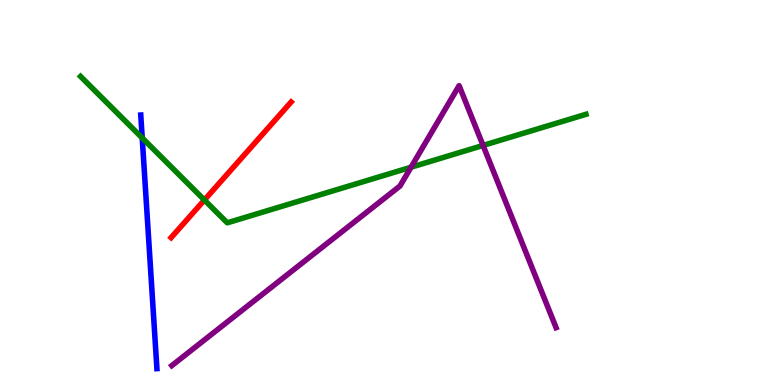[{'lines': ['blue', 'red'], 'intersections': []}, {'lines': ['green', 'red'], 'intersections': [{'x': 2.64, 'y': 4.8}]}, {'lines': ['purple', 'red'], 'intersections': []}, {'lines': ['blue', 'green'], 'intersections': [{'x': 1.84, 'y': 6.42}]}, {'lines': ['blue', 'purple'], 'intersections': []}, {'lines': ['green', 'purple'], 'intersections': [{'x': 5.3, 'y': 5.66}, {'x': 6.23, 'y': 6.22}]}]